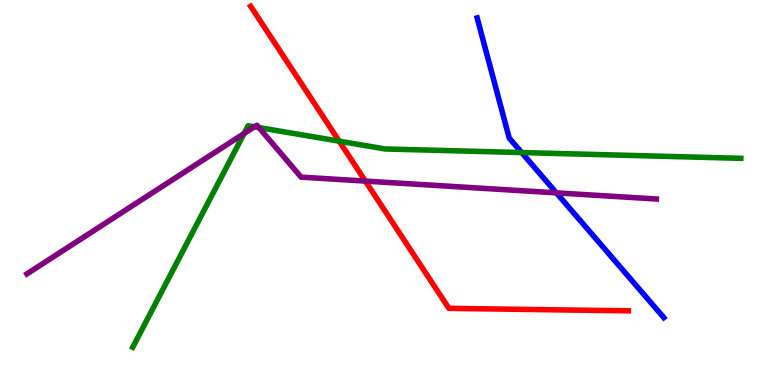[{'lines': ['blue', 'red'], 'intersections': []}, {'lines': ['green', 'red'], 'intersections': [{'x': 4.38, 'y': 6.33}]}, {'lines': ['purple', 'red'], 'intersections': [{'x': 4.71, 'y': 5.3}]}, {'lines': ['blue', 'green'], 'intersections': [{'x': 6.73, 'y': 6.04}]}, {'lines': ['blue', 'purple'], 'intersections': [{'x': 7.18, 'y': 4.99}]}, {'lines': ['green', 'purple'], 'intersections': [{'x': 3.15, 'y': 6.53}, {'x': 3.28, 'y': 6.71}, {'x': 3.34, 'y': 6.69}]}]